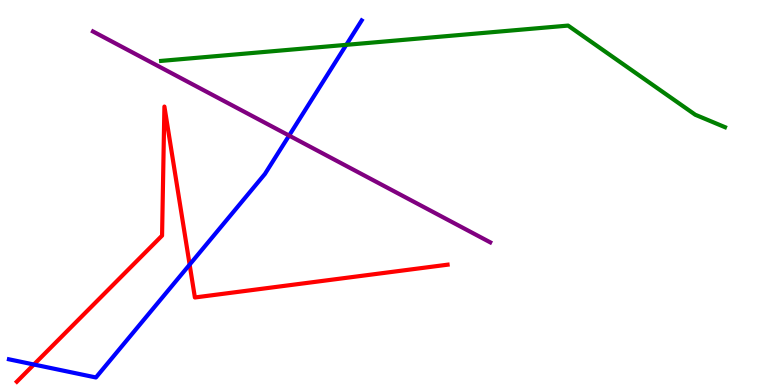[{'lines': ['blue', 'red'], 'intersections': [{'x': 0.437, 'y': 0.532}, {'x': 2.45, 'y': 3.13}]}, {'lines': ['green', 'red'], 'intersections': []}, {'lines': ['purple', 'red'], 'intersections': []}, {'lines': ['blue', 'green'], 'intersections': [{'x': 4.47, 'y': 8.84}]}, {'lines': ['blue', 'purple'], 'intersections': [{'x': 3.73, 'y': 6.48}]}, {'lines': ['green', 'purple'], 'intersections': []}]